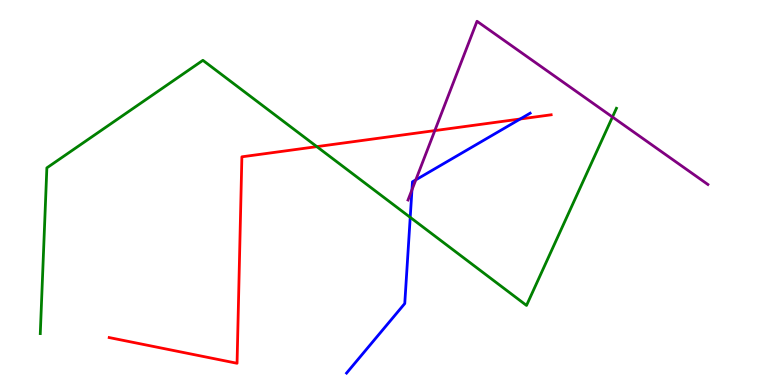[{'lines': ['blue', 'red'], 'intersections': [{'x': 6.71, 'y': 6.91}]}, {'lines': ['green', 'red'], 'intersections': [{'x': 4.09, 'y': 6.19}]}, {'lines': ['purple', 'red'], 'intersections': [{'x': 5.61, 'y': 6.61}]}, {'lines': ['blue', 'green'], 'intersections': [{'x': 5.29, 'y': 4.35}]}, {'lines': ['blue', 'purple'], 'intersections': [{'x': 5.32, 'y': 5.07}, {'x': 5.37, 'y': 5.33}]}, {'lines': ['green', 'purple'], 'intersections': [{'x': 7.9, 'y': 6.96}]}]